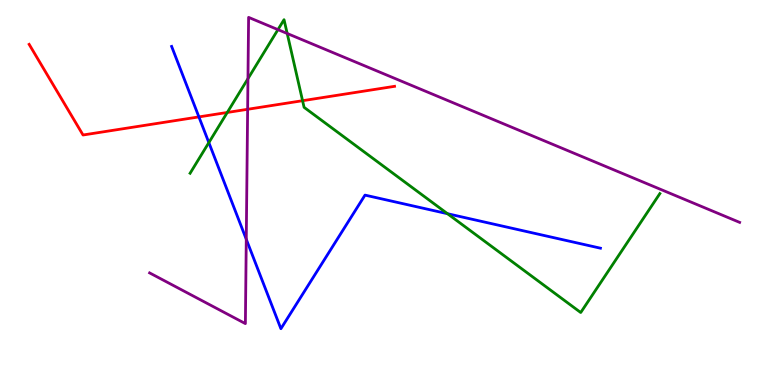[{'lines': ['blue', 'red'], 'intersections': [{'x': 2.57, 'y': 6.96}]}, {'lines': ['green', 'red'], 'intersections': [{'x': 2.93, 'y': 7.08}, {'x': 3.9, 'y': 7.38}]}, {'lines': ['purple', 'red'], 'intersections': [{'x': 3.2, 'y': 7.16}]}, {'lines': ['blue', 'green'], 'intersections': [{'x': 2.69, 'y': 6.3}, {'x': 5.77, 'y': 4.45}]}, {'lines': ['blue', 'purple'], 'intersections': [{'x': 3.18, 'y': 3.79}]}, {'lines': ['green', 'purple'], 'intersections': [{'x': 3.2, 'y': 7.96}, {'x': 3.59, 'y': 9.23}, {'x': 3.71, 'y': 9.13}]}]